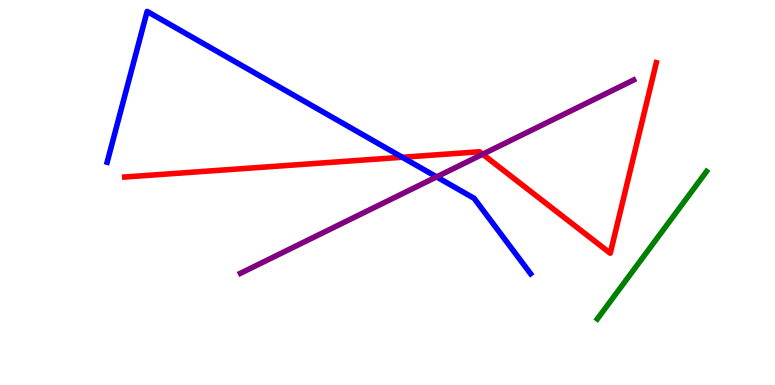[{'lines': ['blue', 'red'], 'intersections': [{'x': 5.19, 'y': 5.92}]}, {'lines': ['green', 'red'], 'intersections': []}, {'lines': ['purple', 'red'], 'intersections': [{'x': 6.23, 'y': 5.99}]}, {'lines': ['blue', 'green'], 'intersections': []}, {'lines': ['blue', 'purple'], 'intersections': [{'x': 5.63, 'y': 5.41}]}, {'lines': ['green', 'purple'], 'intersections': []}]